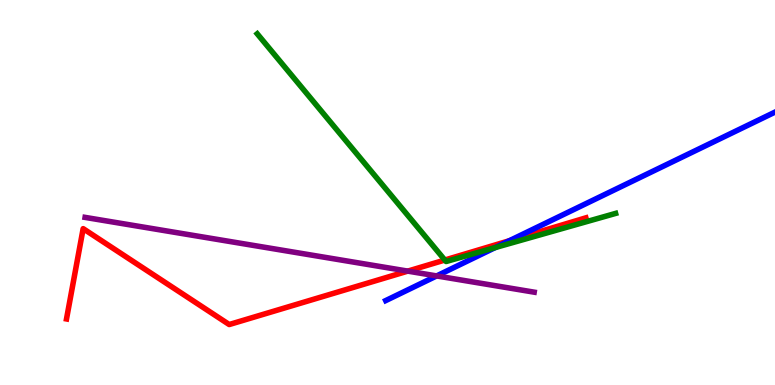[{'lines': ['blue', 'red'], 'intersections': [{'x': 6.57, 'y': 3.75}]}, {'lines': ['green', 'red'], 'intersections': [{'x': 5.74, 'y': 3.25}]}, {'lines': ['purple', 'red'], 'intersections': [{'x': 5.26, 'y': 2.96}]}, {'lines': ['blue', 'green'], 'intersections': [{'x': 6.39, 'y': 3.57}]}, {'lines': ['blue', 'purple'], 'intersections': [{'x': 5.63, 'y': 2.83}]}, {'lines': ['green', 'purple'], 'intersections': []}]